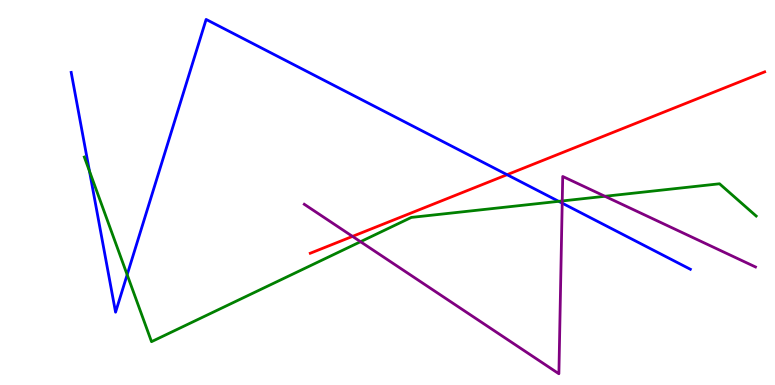[{'lines': ['blue', 'red'], 'intersections': [{'x': 6.54, 'y': 5.46}]}, {'lines': ['green', 'red'], 'intersections': []}, {'lines': ['purple', 'red'], 'intersections': [{'x': 4.55, 'y': 3.86}]}, {'lines': ['blue', 'green'], 'intersections': [{'x': 1.15, 'y': 5.56}, {'x': 1.64, 'y': 2.86}, {'x': 7.21, 'y': 4.77}]}, {'lines': ['blue', 'purple'], 'intersections': [{'x': 7.25, 'y': 4.72}]}, {'lines': ['green', 'purple'], 'intersections': [{'x': 4.65, 'y': 3.72}, {'x': 7.25, 'y': 4.78}, {'x': 7.81, 'y': 4.9}]}]